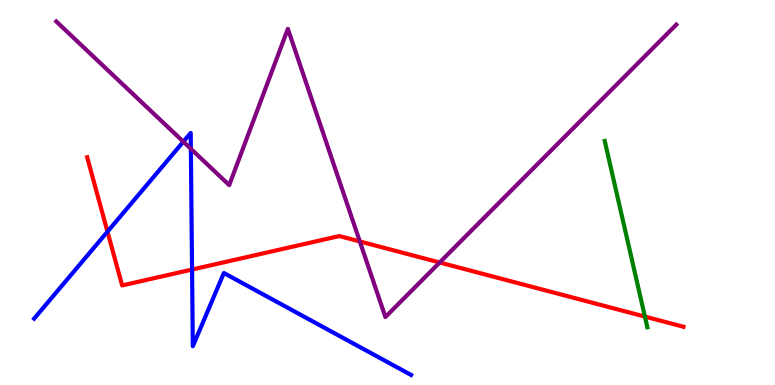[{'lines': ['blue', 'red'], 'intersections': [{'x': 1.39, 'y': 3.98}, {'x': 2.48, 'y': 3.0}]}, {'lines': ['green', 'red'], 'intersections': [{'x': 8.32, 'y': 1.78}]}, {'lines': ['purple', 'red'], 'intersections': [{'x': 4.64, 'y': 3.73}, {'x': 5.67, 'y': 3.18}]}, {'lines': ['blue', 'green'], 'intersections': []}, {'lines': ['blue', 'purple'], 'intersections': [{'x': 2.37, 'y': 6.32}, {'x': 2.46, 'y': 6.13}]}, {'lines': ['green', 'purple'], 'intersections': []}]